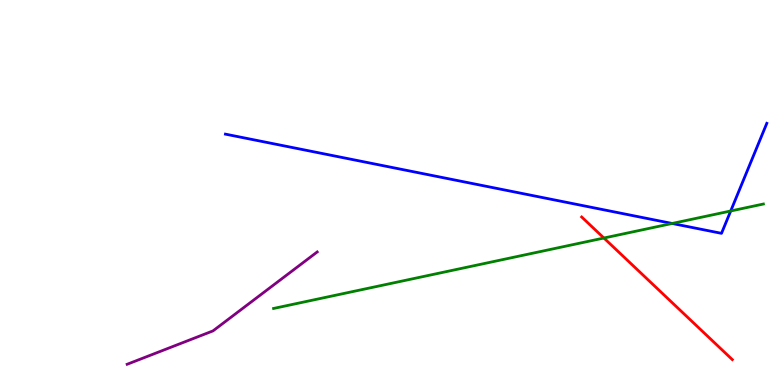[{'lines': ['blue', 'red'], 'intersections': []}, {'lines': ['green', 'red'], 'intersections': [{'x': 7.79, 'y': 3.82}]}, {'lines': ['purple', 'red'], 'intersections': []}, {'lines': ['blue', 'green'], 'intersections': [{'x': 8.67, 'y': 4.2}, {'x': 9.43, 'y': 4.52}]}, {'lines': ['blue', 'purple'], 'intersections': []}, {'lines': ['green', 'purple'], 'intersections': []}]